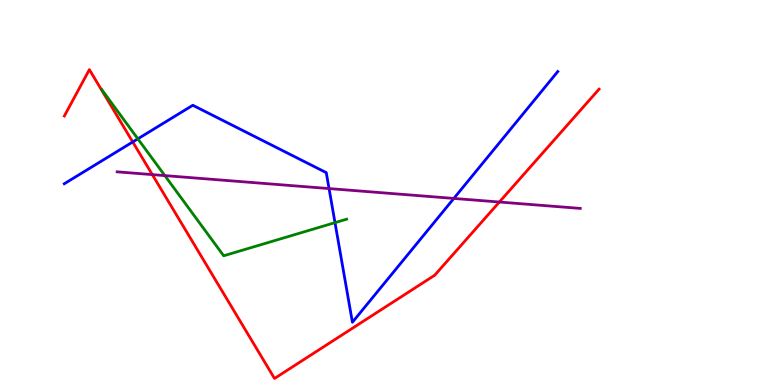[{'lines': ['blue', 'red'], 'intersections': [{'x': 1.71, 'y': 6.31}]}, {'lines': ['green', 'red'], 'intersections': []}, {'lines': ['purple', 'red'], 'intersections': [{'x': 1.97, 'y': 5.46}, {'x': 6.44, 'y': 4.75}]}, {'lines': ['blue', 'green'], 'intersections': [{'x': 1.78, 'y': 6.39}, {'x': 4.32, 'y': 4.22}]}, {'lines': ['blue', 'purple'], 'intersections': [{'x': 4.25, 'y': 5.1}, {'x': 5.86, 'y': 4.85}]}, {'lines': ['green', 'purple'], 'intersections': [{'x': 2.13, 'y': 5.44}]}]